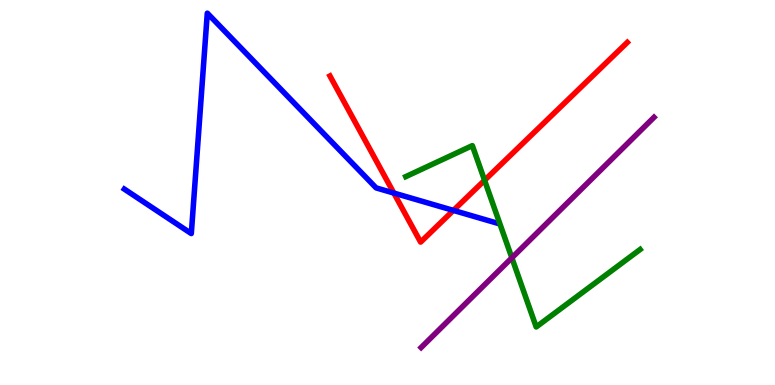[{'lines': ['blue', 'red'], 'intersections': [{'x': 5.08, 'y': 4.99}, {'x': 5.85, 'y': 4.53}]}, {'lines': ['green', 'red'], 'intersections': [{'x': 6.25, 'y': 5.32}]}, {'lines': ['purple', 'red'], 'intersections': []}, {'lines': ['blue', 'green'], 'intersections': []}, {'lines': ['blue', 'purple'], 'intersections': []}, {'lines': ['green', 'purple'], 'intersections': [{'x': 6.6, 'y': 3.3}]}]